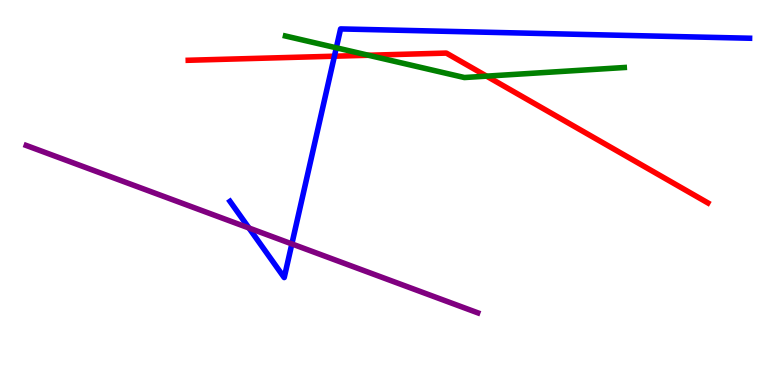[{'lines': ['blue', 'red'], 'intersections': [{'x': 4.31, 'y': 8.54}]}, {'lines': ['green', 'red'], 'intersections': [{'x': 4.75, 'y': 8.56}, {'x': 6.28, 'y': 8.02}]}, {'lines': ['purple', 'red'], 'intersections': []}, {'lines': ['blue', 'green'], 'intersections': [{'x': 4.34, 'y': 8.76}]}, {'lines': ['blue', 'purple'], 'intersections': [{'x': 3.21, 'y': 4.08}, {'x': 3.77, 'y': 3.66}]}, {'lines': ['green', 'purple'], 'intersections': []}]